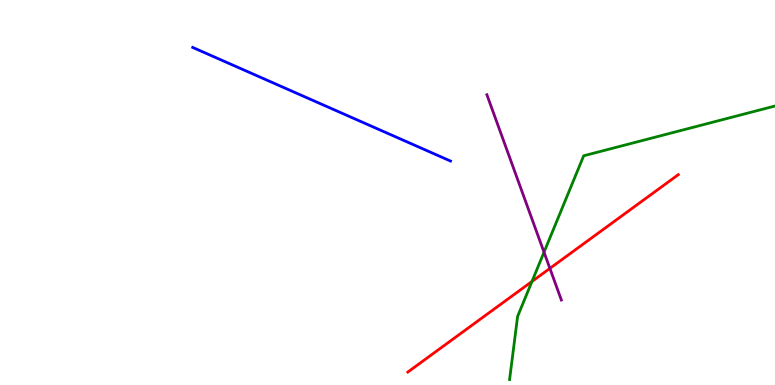[{'lines': ['blue', 'red'], 'intersections': []}, {'lines': ['green', 'red'], 'intersections': [{'x': 6.86, 'y': 2.69}]}, {'lines': ['purple', 'red'], 'intersections': [{'x': 7.1, 'y': 3.03}]}, {'lines': ['blue', 'green'], 'intersections': []}, {'lines': ['blue', 'purple'], 'intersections': []}, {'lines': ['green', 'purple'], 'intersections': [{'x': 7.02, 'y': 3.45}]}]